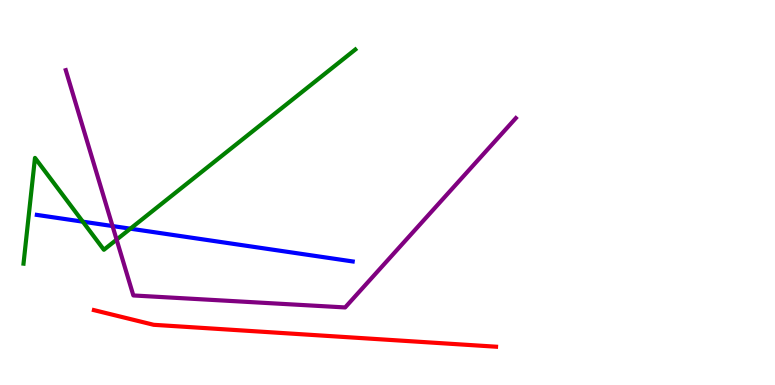[{'lines': ['blue', 'red'], 'intersections': []}, {'lines': ['green', 'red'], 'intersections': []}, {'lines': ['purple', 'red'], 'intersections': []}, {'lines': ['blue', 'green'], 'intersections': [{'x': 1.07, 'y': 4.24}, {'x': 1.68, 'y': 4.06}]}, {'lines': ['blue', 'purple'], 'intersections': [{'x': 1.45, 'y': 4.13}]}, {'lines': ['green', 'purple'], 'intersections': [{'x': 1.5, 'y': 3.78}]}]